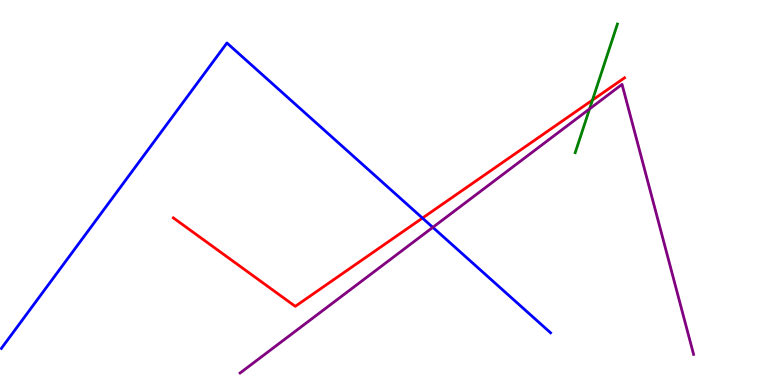[{'lines': ['blue', 'red'], 'intersections': [{'x': 5.45, 'y': 4.34}]}, {'lines': ['green', 'red'], 'intersections': [{'x': 7.64, 'y': 7.4}]}, {'lines': ['purple', 'red'], 'intersections': []}, {'lines': ['blue', 'green'], 'intersections': []}, {'lines': ['blue', 'purple'], 'intersections': [{'x': 5.58, 'y': 4.09}]}, {'lines': ['green', 'purple'], 'intersections': [{'x': 7.61, 'y': 7.17}]}]